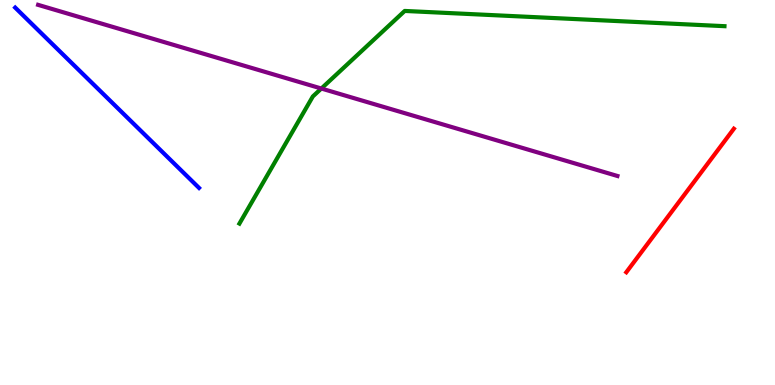[{'lines': ['blue', 'red'], 'intersections': []}, {'lines': ['green', 'red'], 'intersections': []}, {'lines': ['purple', 'red'], 'intersections': []}, {'lines': ['blue', 'green'], 'intersections': []}, {'lines': ['blue', 'purple'], 'intersections': []}, {'lines': ['green', 'purple'], 'intersections': [{'x': 4.15, 'y': 7.7}]}]